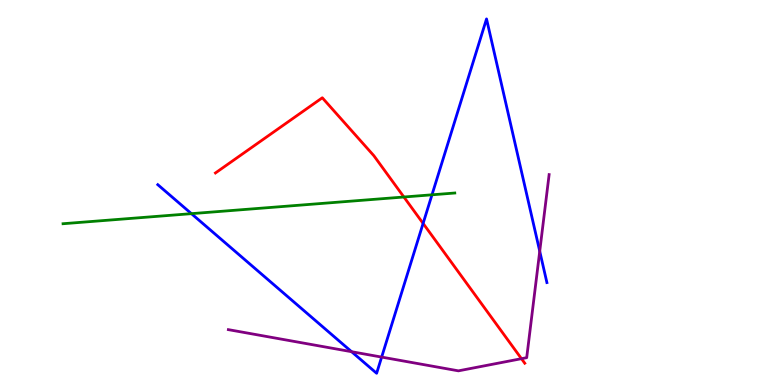[{'lines': ['blue', 'red'], 'intersections': [{'x': 5.46, 'y': 4.2}]}, {'lines': ['green', 'red'], 'intersections': [{'x': 5.21, 'y': 4.88}]}, {'lines': ['purple', 'red'], 'intersections': [{'x': 6.73, 'y': 0.684}]}, {'lines': ['blue', 'green'], 'intersections': [{'x': 2.47, 'y': 4.45}, {'x': 5.57, 'y': 4.94}]}, {'lines': ['blue', 'purple'], 'intersections': [{'x': 4.54, 'y': 0.865}, {'x': 4.92, 'y': 0.725}, {'x': 6.96, 'y': 3.47}]}, {'lines': ['green', 'purple'], 'intersections': []}]